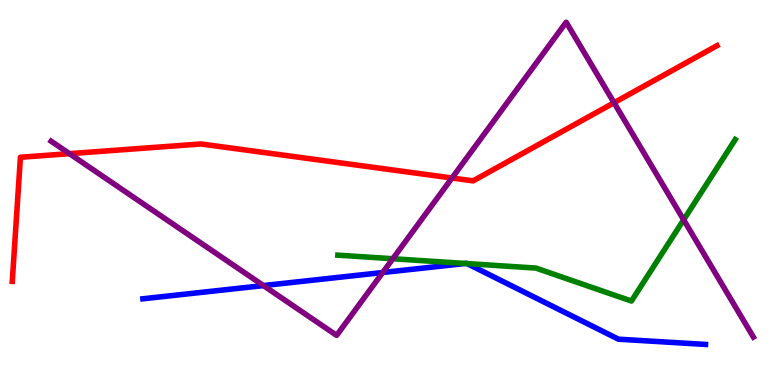[{'lines': ['blue', 'red'], 'intersections': []}, {'lines': ['green', 'red'], 'intersections': []}, {'lines': ['purple', 'red'], 'intersections': [{'x': 0.896, 'y': 6.01}, {'x': 5.83, 'y': 5.38}, {'x': 7.92, 'y': 7.33}]}, {'lines': ['blue', 'green'], 'intersections': [{'x': 6.0, 'y': 3.16}, {'x': 6.03, 'y': 3.15}]}, {'lines': ['blue', 'purple'], 'intersections': [{'x': 3.4, 'y': 2.58}, {'x': 4.94, 'y': 2.92}]}, {'lines': ['green', 'purple'], 'intersections': [{'x': 5.07, 'y': 3.28}, {'x': 8.82, 'y': 4.29}]}]